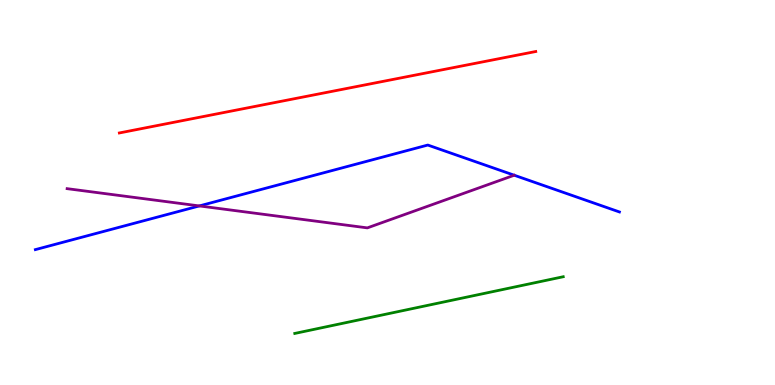[{'lines': ['blue', 'red'], 'intersections': []}, {'lines': ['green', 'red'], 'intersections': []}, {'lines': ['purple', 'red'], 'intersections': []}, {'lines': ['blue', 'green'], 'intersections': []}, {'lines': ['blue', 'purple'], 'intersections': [{'x': 2.57, 'y': 4.65}]}, {'lines': ['green', 'purple'], 'intersections': []}]